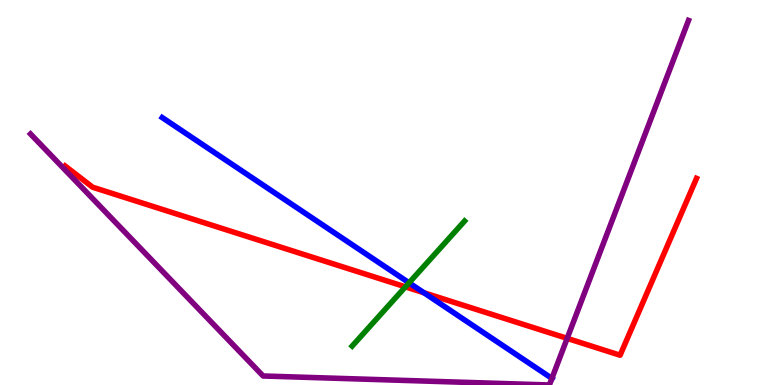[{'lines': ['blue', 'red'], 'intersections': [{'x': 5.47, 'y': 2.4}]}, {'lines': ['green', 'red'], 'intersections': [{'x': 5.23, 'y': 2.55}]}, {'lines': ['purple', 'red'], 'intersections': [{'x': 7.32, 'y': 1.21}]}, {'lines': ['blue', 'green'], 'intersections': [{'x': 5.28, 'y': 2.65}]}, {'lines': ['blue', 'purple'], 'intersections': [{'x': 7.12, 'y': 0.171}]}, {'lines': ['green', 'purple'], 'intersections': []}]